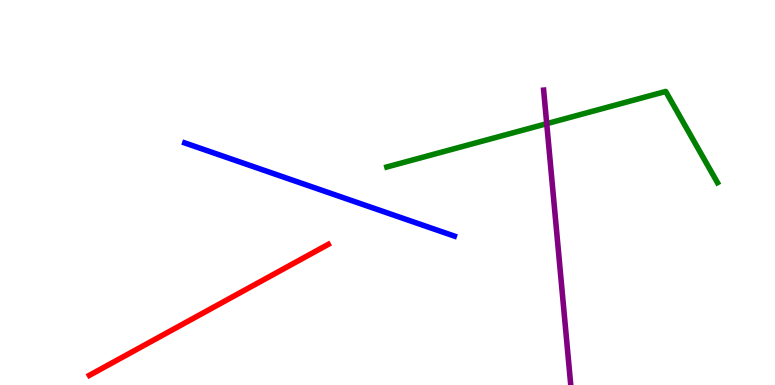[{'lines': ['blue', 'red'], 'intersections': []}, {'lines': ['green', 'red'], 'intersections': []}, {'lines': ['purple', 'red'], 'intersections': []}, {'lines': ['blue', 'green'], 'intersections': []}, {'lines': ['blue', 'purple'], 'intersections': []}, {'lines': ['green', 'purple'], 'intersections': [{'x': 7.05, 'y': 6.79}]}]